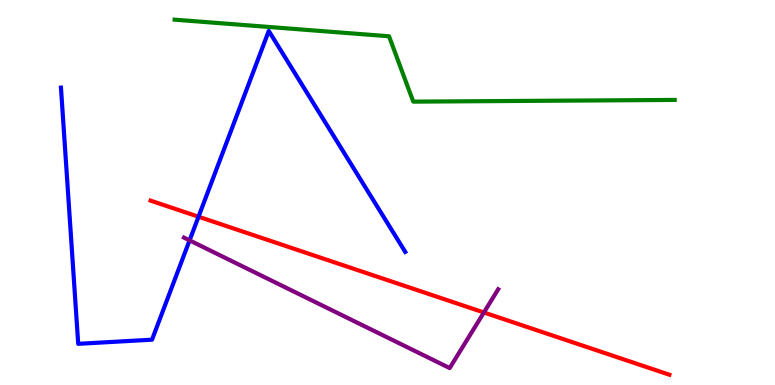[{'lines': ['blue', 'red'], 'intersections': [{'x': 2.56, 'y': 4.37}]}, {'lines': ['green', 'red'], 'intersections': []}, {'lines': ['purple', 'red'], 'intersections': [{'x': 6.24, 'y': 1.88}]}, {'lines': ['blue', 'green'], 'intersections': []}, {'lines': ['blue', 'purple'], 'intersections': [{'x': 2.45, 'y': 3.76}]}, {'lines': ['green', 'purple'], 'intersections': []}]